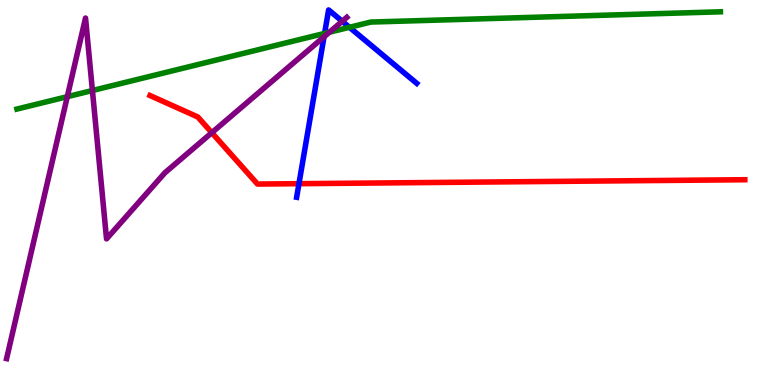[{'lines': ['blue', 'red'], 'intersections': [{'x': 3.86, 'y': 5.23}]}, {'lines': ['green', 'red'], 'intersections': []}, {'lines': ['purple', 'red'], 'intersections': [{'x': 2.73, 'y': 6.55}]}, {'lines': ['blue', 'green'], 'intersections': [{'x': 4.19, 'y': 9.13}, {'x': 4.51, 'y': 9.29}]}, {'lines': ['blue', 'purple'], 'intersections': [{'x': 4.18, 'y': 9.04}, {'x': 4.42, 'y': 9.45}]}, {'lines': ['green', 'purple'], 'intersections': [{'x': 0.868, 'y': 7.49}, {'x': 1.19, 'y': 7.65}, {'x': 4.25, 'y': 9.16}]}]